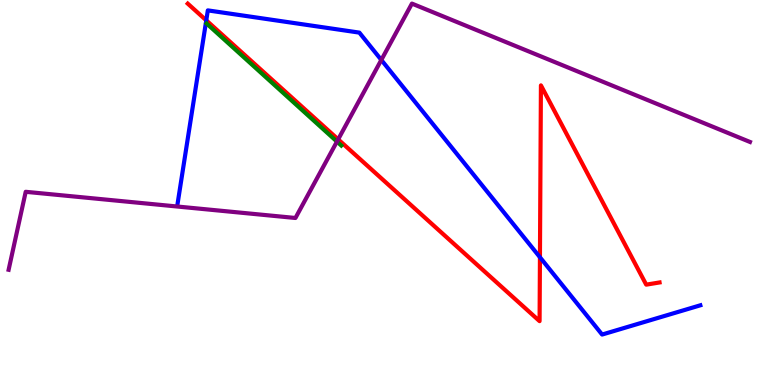[{'lines': ['blue', 'red'], 'intersections': [{'x': 2.66, 'y': 9.47}, {'x': 6.97, 'y': 3.32}]}, {'lines': ['green', 'red'], 'intersections': []}, {'lines': ['purple', 'red'], 'intersections': [{'x': 4.36, 'y': 6.38}]}, {'lines': ['blue', 'green'], 'intersections': []}, {'lines': ['blue', 'purple'], 'intersections': [{'x': 4.92, 'y': 8.44}]}, {'lines': ['green', 'purple'], 'intersections': [{'x': 4.35, 'y': 6.32}]}]